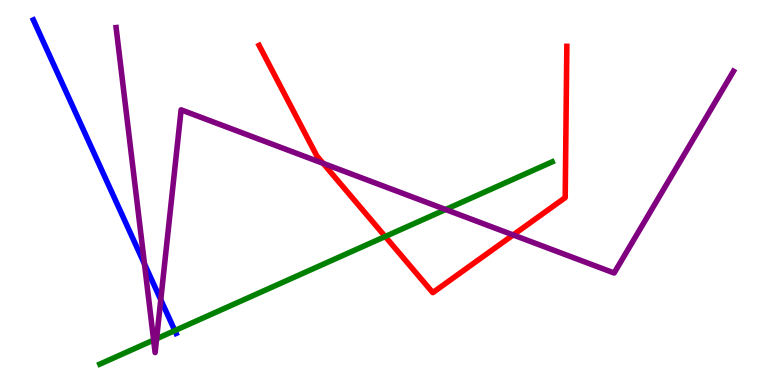[{'lines': ['blue', 'red'], 'intersections': []}, {'lines': ['green', 'red'], 'intersections': [{'x': 4.97, 'y': 3.86}]}, {'lines': ['purple', 'red'], 'intersections': [{'x': 4.17, 'y': 5.76}, {'x': 6.62, 'y': 3.9}]}, {'lines': ['blue', 'green'], 'intersections': [{'x': 2.26, 'y': 1.41}]}, {'lines': ['blue', 'purple'], 'intersections': [{'x': 1.86, 'y': 3.14}, {'x': 2.07, 'y': 2.21}]}, {'lines': ['green', 'purple'], 'intersections': [{'x': 1.98, 'y': 1.17}, {'x': 2.02, 'y': 1.2}, {'x': 5.75, 'y': 4.56}]}]